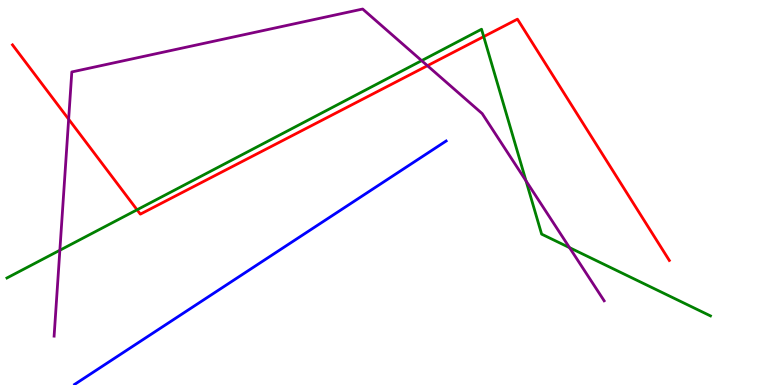[{'lines': ['blue', 'red'], 'intersections': []}, {'lines': ['green', 'red'], 'intersections': [{'x': 1.77, 'y': 4.55}, {'x': 6.24, 'y': 9.05}]}, {'lines': ['purple', 'red'], 'intersections': [{'x': 0.886, 'y': 6.9}, {'x': 5.52, 'y': 8.29}]}, {'lines': ['blue', 'green'], 'intersections': []}, {'lines': ['blue', 'purple'], 'intersections': []}, {'lines': ['green', 'purple'], 'intersections': [{'x': 0.772, 'y': 3.5}, {'x': 5.44, 'y': 8.43}, {'x': 6.79, 'y': 5.3}, {'x': 7.35, 'y': 3.57}]}]